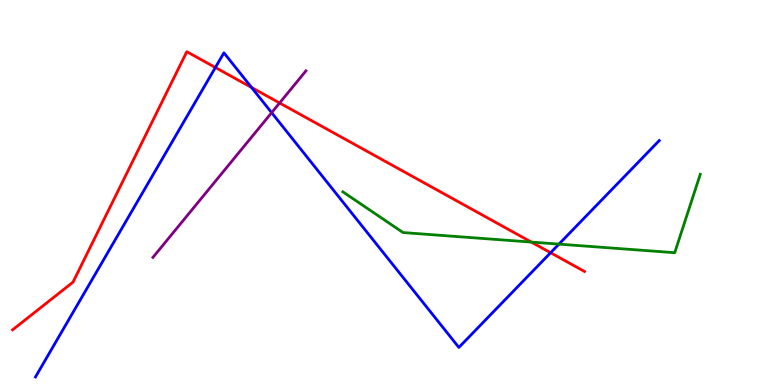[{'lines': ['blue', 'red'], 'intersections': [{'x': 2.78, 'y': 8.25}, {'x': 3.25, 'y': 7.73}, {'x': 7.1, 'y': 3.44}]}, {'lines': ['green', 'red'], 'intersections': [{'x': 6.86, 'y': 3.71}]}, {'lines': ['purple', 'red'], 'intersections': [{'x': 3.61, 'y': 7.33}]}, {'lines': ['blue', 'green'], 'intersections': [{'x': 7.21, 'y': 3.66}]}, {'lines': ['blue', 'purple'], 'intersections': [{'x': 3.51, 'y': 7.07}]}, {'lines': ['green', 'purple'], 'intersections': []}]